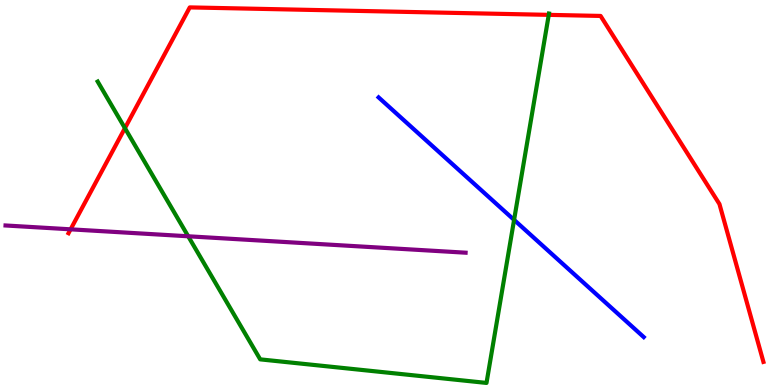[{'lines': ['blue', 'red'], 'intersections': []}, {'lines': ['green', 'red'], 'intersections': [{'x': 1.61, 'y': 6.67}, {'x': 7.08, 'y': 9.61}]}, {'lines': ['purple', 'red'], 'intersections': [{'x': 0.911, 'y': 4.04}]}, {'lines': ['blue', 'green'], 'intersections': [{'x': 6.63, 'y': 4.29}]}, {'lines': ['blue', 'purple'], 'intersections': []}, {'lines': ['green', 'purple'], 'intersections': [{'x': 2.43, 'y': 3.86}]}]